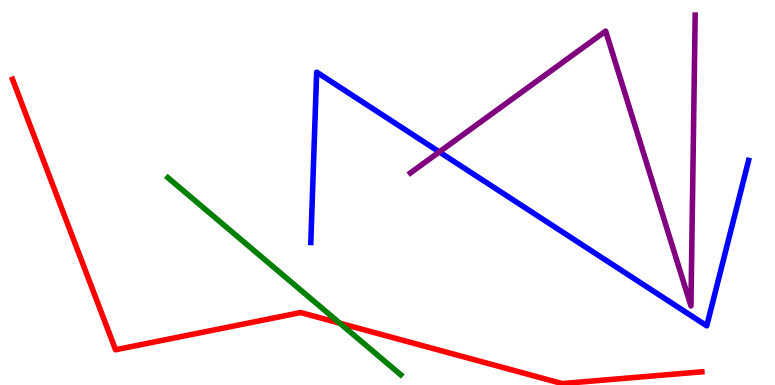[{'lines': ['blue', 'red'], 'intersections': []}, {'lines': ['green', 'red'], 'intersections': [{'x': 4.38, 'y': 1.61}]}, {'lines': ['purple', 'red'], 'intersections': []}, {'lines': ['blue', 'green'], 'intersections': []}, {'lines': ['blue', 'purple'], 'intersections': [{'x': 5.67, 'y': 6.05}]}, {'lines': ['green', 'purple'], 'intersections': []}]